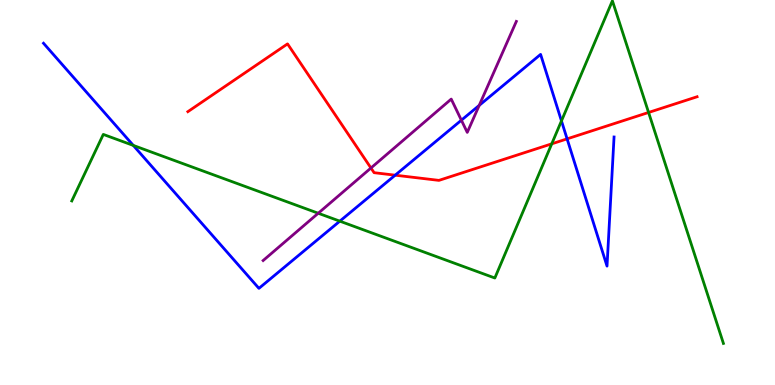[{'lines': ['blue', 'red'], 'intersections': [{'x': 5.1, 'y': 5.45}, {'x': 7.32, 'y': 6.39}]}, {'lines': ['green', 'red'], 'intersections': [{'x': 7.12, 'y': 6.26}, {'x': 8.37, 'y': 7.08}]}, {'lines': ['purple', 'red'], 'intersections': [{'x': 4.79, 'y': 5.64}]}, {'lines': ['blue', 'green'], 'intersections': [{'x': 1.72, 'y': 6.22}, {'x': 4.38, 'y': 4.26}, {'x': 7.24, 'y': 6.86}]}, {'lines': ['blue', 'purple'], 'intersections': [{'x': 5.95, 'y': 6.88}, {'x': 6.18, 'y': 7.26}]}, {'lines': ['green', 'purple'], 'intersections': [{'x': 4.11, 'y': 4.46}]}]